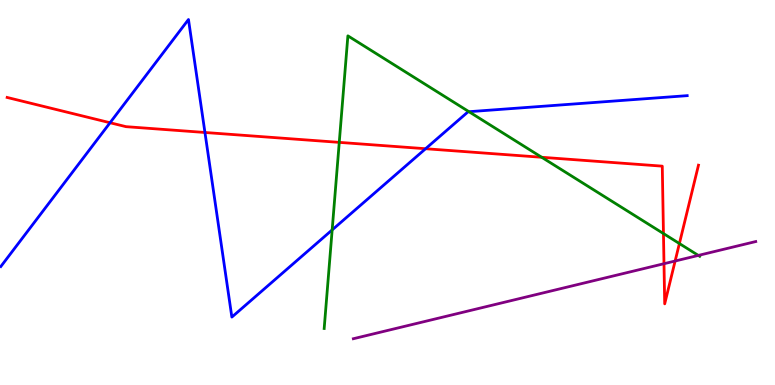[{'lines': ['blue', 'red'], 'intersections': [{'x': 1.42, 'y': 6.81}, {'x': 2.64, 'y': 6.56}, {'x': 5.49, 'y': 6.14}]}, {'lines': ['green', 'red'], 'intersections': [{'x': 4.38, 'y': 6.3}, {'x': 6.99, 'y': 5.91}, {'x': 8.56, 'y': 3.93}, {'x': 8.77, 'y': 3.67}]}, {'lines': ['purple', 'red'], 'intersections': [{'x': 8.57, 'y': 3.15}, {'x': 8.71, 'y': 3.22}]}, {'lines': ['blue', 'green'], 'intersections': [{'x': 4.29, 'y': 4.03}, {'x': 6.05, 'y': 7.1}]}, {'lines': ['blue', 'purple'], 'intersections': []}, {'lines': ['green', 'purple'], 'intersections': [{'x': 9.01, 'y': 3.37}]}]